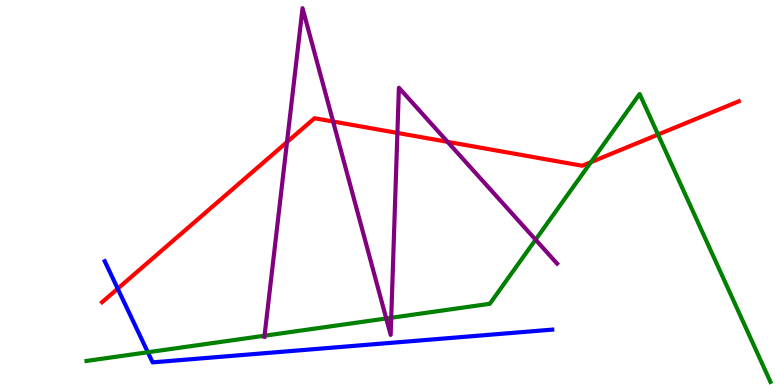[{'lines': ['blue', 'red'], 'intersections': [{'x': 1.52, 'y': 2.5}]}, {'lines': ['green', 'red'], 'intersections': [{'x': 7.63, 'y': 5.79}, {'x': 8.49, 'y': 6.51}]}, {'lines': ['purple', 'red'], 'intersections': [{'x': 3.7, 'y': 6.31}, {'x': 4.3, 'y': 6.84}, {'x': 5.13, 'y': 6.55}, {'x': 5.77, 'y': 6.32}]}, {'lines': ['blue', 'green'], 'intersections': [{'x': 1.91, 'y': 0.851}]}, {'lines': ['blue', 'purple'], 'intersections': []}, {'lines': ['green', 'purple'], 'intersections': [{'x': 3.41, 'y': 1.28}, {'x': 4.98, 'y': 1.73}, {'x': 5.05, 'y': 1.75}, {'x': 6.91, 'y': 3.77}]}]